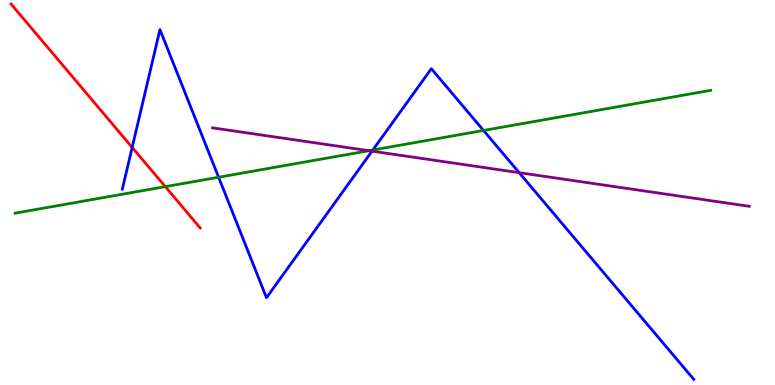[{'lines': ['blue', 'red'], 'intersections': [{'x': 1.71, 'y': 6.17}]}, {'lines': ['green', 'red'], 'intersections': [{'x': 2.13, 'y': 5.15}]}, {'lines': ['purple', 'red'], 'intersections': []}, {'lines': ['blue', 'green'], 'intersections': [{'x': 2.82, 'y': 5.4}, {'x': 4.81, 'y': 6.1}, {'x': 6.24, 'y': 6.61}]}, {'lines': ['blue', 'purple'], 'intersections': [{'x': 4.8, 'y': 6.07}, {'x': 6.7, 'y': 5.52}]}, {'lines': ['green', 'purple'], 'intersections': [{'x': 4.76, 'y': 6.09}]}]